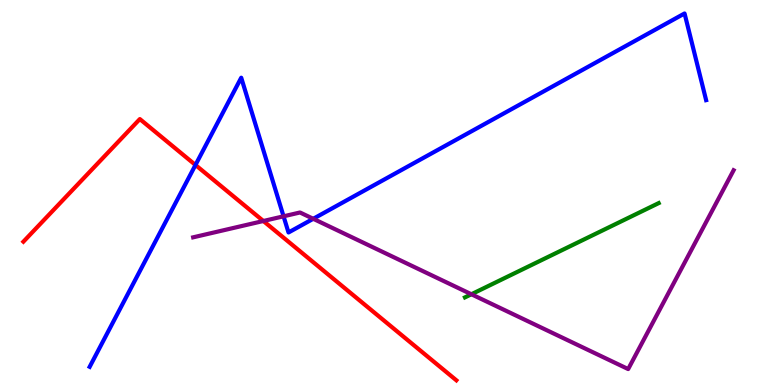[{'lines': ['blue', 'red'], 'intersections': [{'x': 2.52, 'y': 5.71}]}, {'lines': ['green', 'red'], 'intersections': []}, {'lines': ['purple', 'red'], 'intersections': [{'x': 3.4, 'y': 4.26}]}, {'lines': ['blue', 'green'], 'intersections': []}, {'lines': ['blue', 'purple'], 'intersections': [{'x': 3.66, 'y': 4.38}, {'x': 4.04, 'y': 4.32}]}, {'lines': ['green', 'purple'], 'intersections': [{'x': 6.08, 'y': 2.36}]}]